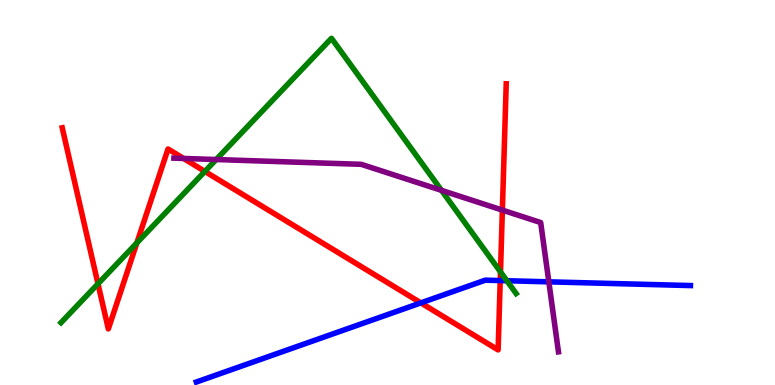[{'lines': ['blue', 'red'], 'intersections': [{'x': 5.43, 'y': 2.13}, {'x': 6.45, 'y': 2.71}]}, {'lines': ['green', 'red'], 'intersections': [{'x': 1.26, 'y': 2.63}, {'x': 1.77, 'y': 3.69}, {'x': 2.64, 'y': 5.55}, {'x': 6.46, 'y': 2.94}]}, {'lines': ['purple', 'red'], 'intersections': [{'x': 2.37, 'y': 5.88}, {'x': 6.48, 'y': 4.54}]}, {'lines': ['blue', 'green'], 'intersections': [{'x': 6.54, 'y': 2.71}]}, {'lines': ['blue', 'purple'], 'intersections': [{'x': 7.08, 'y': 2.68}]}, {'lines': ['green', 'purple'], 'intersections': [{'x': 2.79, 'y': 5.86}, {'x': 5.7, 'y': 5.06}]}]